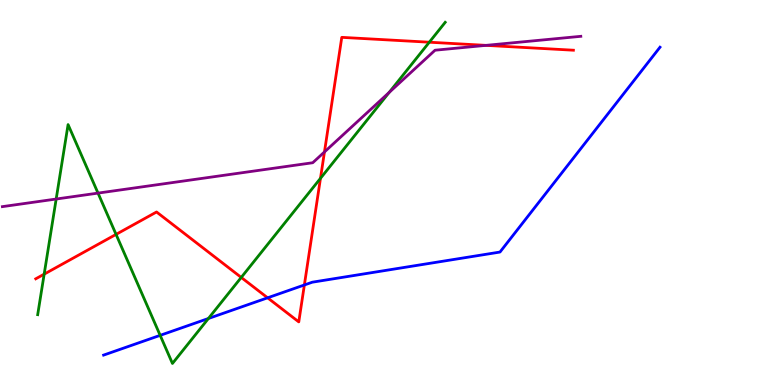[{'lines': ['blue', 'red'], 'intersections': [{'x': 3.45, 'y': 2.26}, {'x': 3.93, 'y': 2.6}]}, {'lines': ['green', 'red'], 'intersections': [{'x': 0.57, 'y': 2.88}, {'x': 1.5, 'y': 3.91}, {'x': 3.11, 'y': 2.79}, {'x': 4.14, 'y': 5.37}, {'x': 5.54, 'y': 8.9}]}, {'lines': ['purple', 'red'], 'intersections': [{'x': 4.19, 'y': 6.05}, {'x': 6.27, 'y': 8.82}]}, {'lines': ['blue', 'green'], 'intersections': [{'x': 2.07, 'y': 1.29}, {'x': 2.69, 'y': 1.73}]}, {'lines': ['blue', 'purple'], 'intersections': []}, {'lines': ['green', 'purple'], 'intersections': [{'x': 0.725, 'y': 4.83}, {'x': 1.26, 'y': 4.98}, {'x': 5.02, 'y': 7.6}]}]